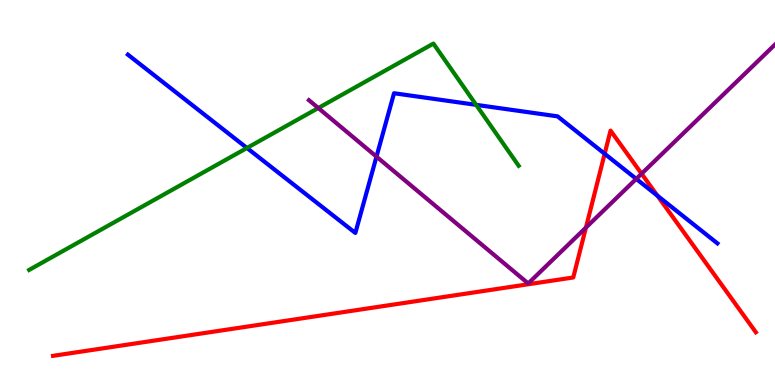[{'lines': ['blue', 'red'], 'intersections': [{'x': 7.8, 'y': 6.01}, {'x': 8.48, 'y': 4.92}]}, {'lines': ['green', 'red'], 'intersections': []}, {'lines': ['purple', 'red'], 'intersections': [{'x': 7.56, 'y': 4.09}, {'x': 8.28, 'y': 5.49}]}, {'lines': ['blue', 'green'], 'intersections': [{'x': 3.19, 'y': 6.16}, {'x': 6.14, 'y': 7.28}]}, {'lines': ['blue', 'purple'], 'intersections': [{'x': 4.86, 'y': 5.93}, {'x': 8.21, 'y': 5.35}]}, {'lines': ['green', 'purple'], 'intersections': [{'x': 4.11, 'y': 7.19}]}]